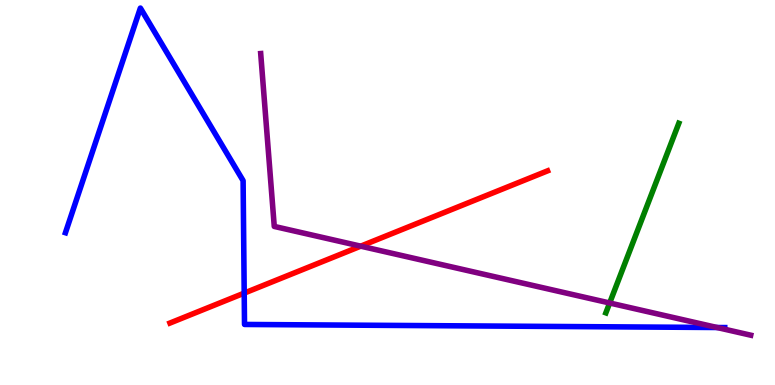[{'lines': ['blue', 'red'], 'intersections': [{'x': 3.15, 'y': 2.39}]}, {'lines': ['green', 'red'], 'intersections': []}, {'lines': ['purple', 'red'], 'intersections': [{'x': 4.65, 'y': 3.61}]}, {'lines': ['blue', 'green'], 'intersections': []}, {'lines': ['blue', 'purple'], 'intersections': [{'x': 9.25, 'y': 1.49}]}, {'lines': ['green', 'purple'], 'intersections': [{'x': 7.87, 'y': 2.13}]}]